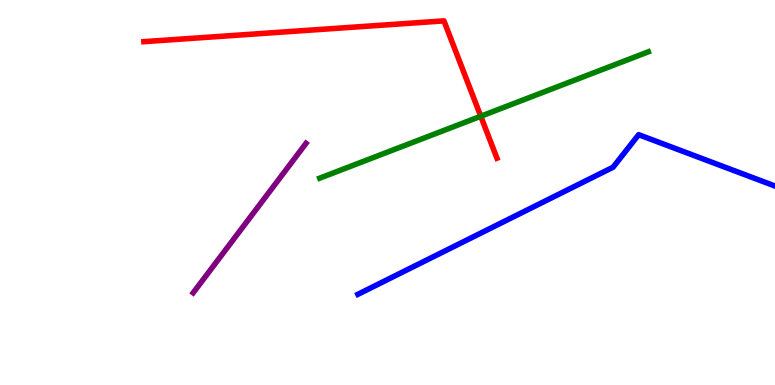[{'lines': ['blue', 'red'], 'intersections': []}, {'lines': ['green', 'red'], 'intersections': [{'x': 6.2, 'y': 6.98}]}, {'lines': ['purple', 'red'], 'intersections': []}, {'lines': ['blue', 'green'], 'intersections': []}, {'lines': ['blue', 'purple'], 'intersections': []}, {'lines': ['green', 'purple'], 'intersections': []}]